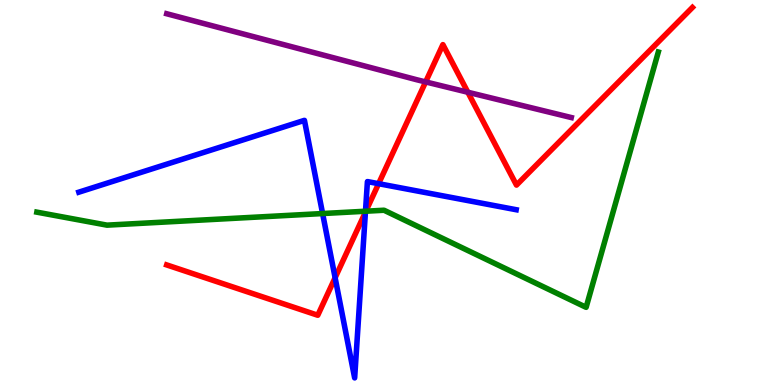[{'lines': ['blue', 'red'], 'intersections': [{'x': 4.32, 'y': 2.79}, {'x': 4.72, 'y': 4.49}, {'x': 4.89, 'y': 5.23}]}, {'lines': ['green', 'red'], 'intersections': [{'x': 4.72, 'y': 4.51}]}, {'lines': ['purple', 'red'], 'intersections': [{'x': 5.49, 'y': 7.87}, {'x': 6.04, 'y': 7.6}]}, {'lines': ['blue', 'green'], 'intersections': [{'x': 4.16, 'y': 4.45}, {'x': 4.72, 'y': 4.51}]}, {'lines': ['blue', 'purple'], 'intersections': []}, {'lines': ['green', 'purple'], 'intersections': []}]